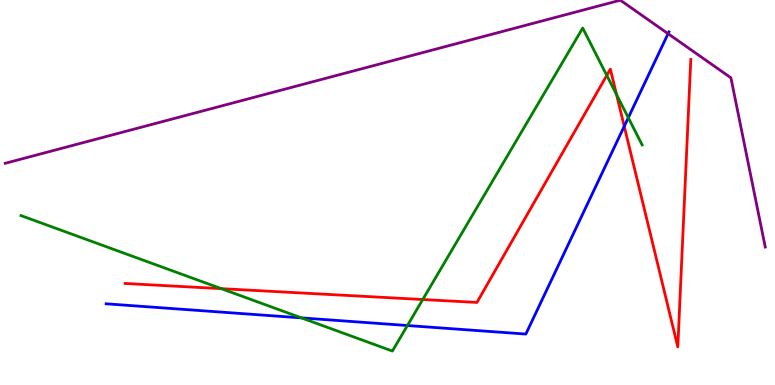[{'lines': ['blue', 'red'], 'intersections': [{'x': 8.05, 'y': 6.72}]}, {'lines': ['green', 'red'], 'intersections': [{'x': 2.86, 'y': 2.5}, {'x': 5.45, 'y': 2.22}, {'x': 7.83, 'y': 8.04}, {'x': 7.96, 'y': 7.54}]}, {'lines': ['purple', 'red'], 'intersections': []}, {'lines': ['blue', 'green'], 'intersections': [{'x': 3.89, 'y': 1.74}, {'x': 5.26, 'y': 1.54}, {'x': 8.11, 'y': 6.94}]}, {'lines': ['blue', 'purple'], 'intersections': [{'x': 8.62, 'y': 9.12}]}, {'lines': ['green', 'purple'], 'intersections': []}]